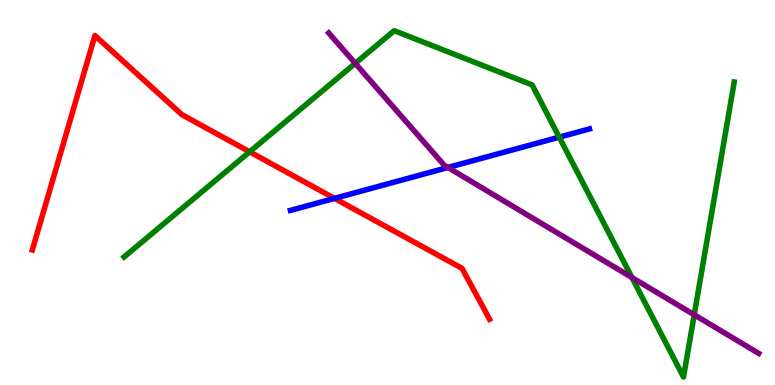[{'lines': ['blue', 'red'], 'intersections': [{'x': 4.32, 'y': 4.85}]}, {'lines': ['green', 'red'], 'intersections': [{'x': 3.22, 'y': 6.06}]}, {'lines': ['purple', 'red'], 'intersections': []}, {'lines': ['blue', 'green'], 'intersections': [{'x': 7.22, 'y': 6.44}]}, {'lines': ['blue', 'purple'], 'intersections': [{'x': 5.78, 'y': 5.65}]}, {'lines': ['green', 'purple'], 'intersections': [{'x': 4.58, 'y': 8.35}, {'x': 8.15, 'y': 2.79}, {'x': 8.96, 'y': 1.82}]}]